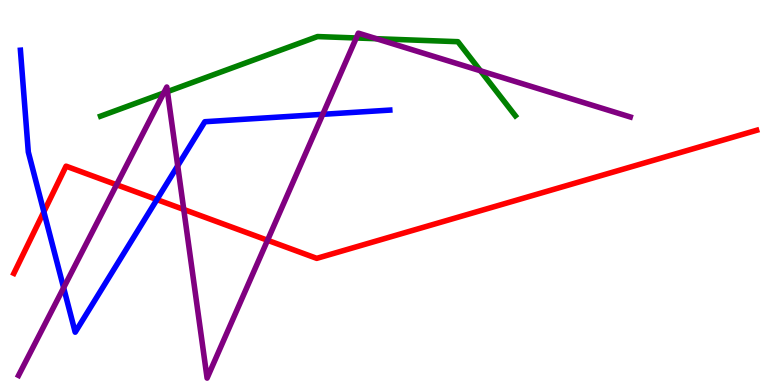[{'lines': ['blue', 'red'], 'intersections': [{'x': 0.566, 'y': 4.5}, {'x': 2.02, 'y': 4.82}]}, {'lines': ['green', 'red'], 'intersections': []}, {'lines': ['purple', 'red'], 'intersections': [{'x': 1.5, 'y': 5.2}, {'x': 2.37, 'y': 4.56}, {'x': 3.45, 'y': 3.76}]}, {'lines': ['blue', 'green'], 'intersections': []}, {'lines': ['blue', 'purple'], 'intersections': [{'x': 0.821, 'y': 2.53}, {'x': 2.29, 'y': 5.69}, {'x': 4.16, 'y': 7.03}]}, {'lines': ['green', 'purple'], 'intersections': [{'x': 2.11, 'y': 7.58}, {'x': 2.16, 'y': 7.62}, {'x': 4.6, 'y': 9.01}, {'x': 4.86, 'y': 8.99}, {'x': 6.2, 'y': 8.16}]}]